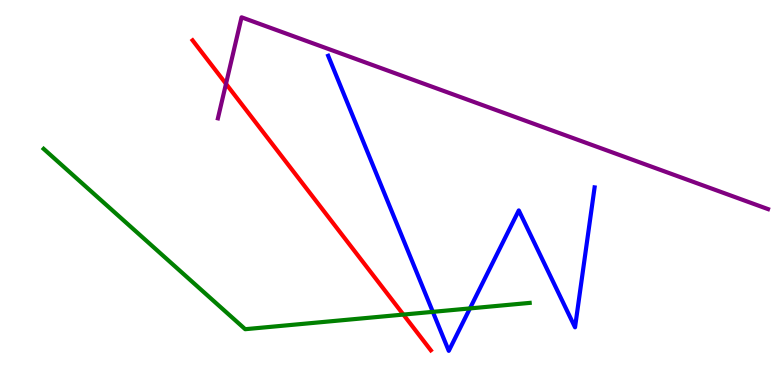[{'lines': ['blue', 'red'], 'intersections': []}, {'lines': ['green', 'red'], 'intersections': [{'x': 5.2, 'y': 1.83}]}, {'lines': ['purple', 'red'], 'intersections': [{'x': 2.92, 'y': 7.82}]}, {'lines': ['blue', 'green'], 'intersections': [{'x': 5.58, 'y': 1.9}, {'x': 6.06, 'y': 1.99}]}, {'lines': ['blue', 'purple'], 'intersections': []}, {'lines': ['green', 'purple'], 'intersections': []}]